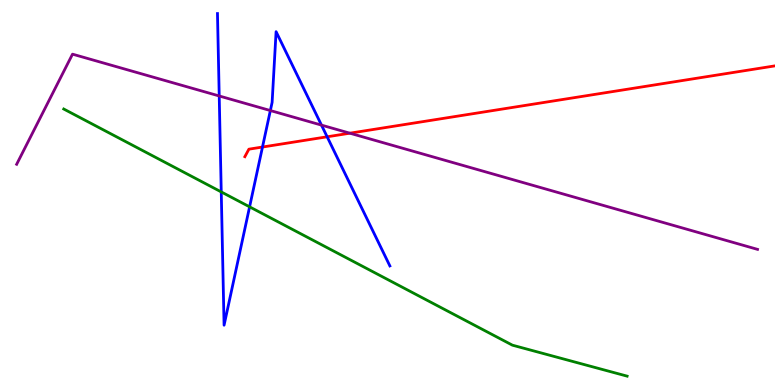[{'lines': ['blue', 'red'], 'intersections': [{'x': 3.39, 'y': 6.18}, {'x': 4.22, 'y': 6.45}]}, {'lines': ['green', 'red'], 'intersections': []}, {'lines': ['purple', 'red'], 'intersections': [{'x': 4.51, 'y': 6.54}]}, {'lines': ['blue', 'green'], 'intersections': [{'x': 2.85, 'y': 5.01}, {'x': 3.22, 'y': 4.63}]}, {'lines': ['blue', 'purple'], 'intersections': [{'x': 2.83, 'y': 7.51}, {'x': 3.49, 'y': 7.13}, {'x': 4.15, 'y': 6.75}]}, {'lines': ['green', 'purple'], 'intersections': []}]